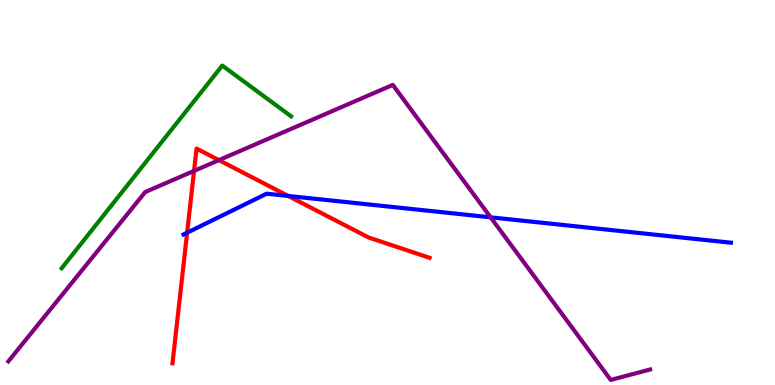[{'lines': ['blue', 'red'], 'intersections': [{'x': 2.41, 'y': 3.96}, {'x': 3.72, 'y': 4.91}]}, {'lines': ['green', 'red'], 'intersections': []}, {'lines': ['purple', 'red'], 'intersections': [{'x': 2.5, 'y': 5.56}, {'x': 2.82, 'y': 5.84}]}, {'lines': ['blue', 'green'], 'intersections': []}, {'lines': ['blue', 'purple'], 'intersections': [{'x': 6.33, 'y': 4.36}]}, {'lines': ['green', 'purple'], 'intersections': []}]